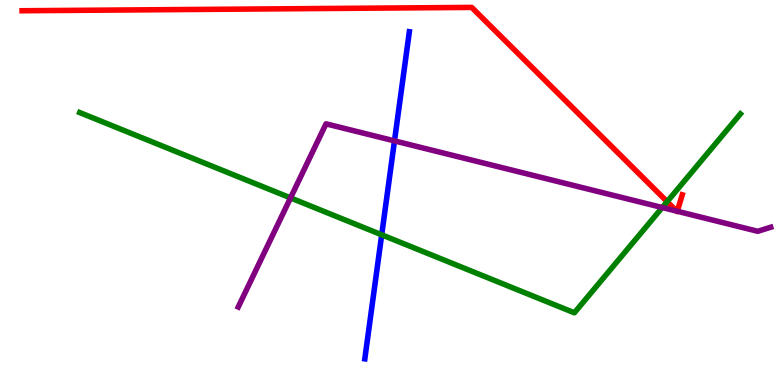[{'lines': ['blue', 'red'], 'intersections': []}, {'lines': ['green', 'red'], 'intersections': [{'x': 8.61, 'y': 4.76}]}, {'lines': ['purple', 'red'], 'intersections': [{'x': 8.73, 'y': 4.52}, {'x': 8.74, 'y': 4.51}]}, {'lines': ['blue', 'green'], 'intersections': [{'x': 4.93, 'y': 3.9}]}, {'lines': ['blue', 'purple'], 'intersections': [{'x': 5.09, 'y': 6.34}]}, {'lines': ['green', 'purple'], 'intersections': [{'x': 3.75, 'y': 4.86}, {'x': 8.55, 'y': 4.61}]}]